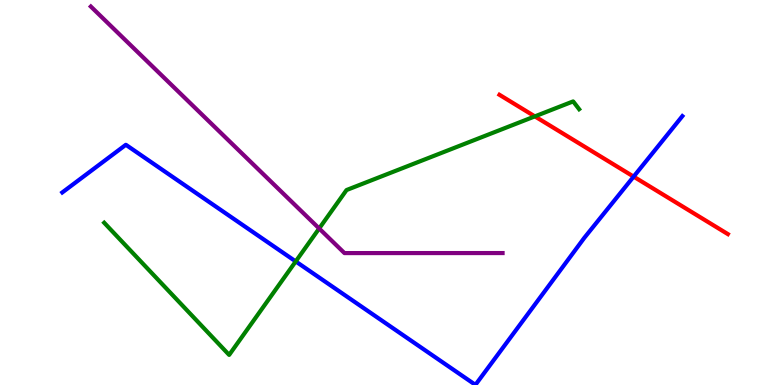[{'lines': ['blue', 'red'], 'intersections': [{'x': 8.18, 'y': 5.41}]}, {'lines': ['green', 'red'], 'intersections': [{'x': 6.9, 'y': 6.98}]}, {'lines': ['purple', 'red'], 'intersections': []}, {'lines': ['blue', 'green'], 'intersections': [{'x': 3.82, 'y': 3.21}]}, {'lines': ['blue', 'purple'], 'intersections': []}, {'lines': ['green', 'purple'], 'intersections': [{'x': 4.12, 'y': 4.07}]}]